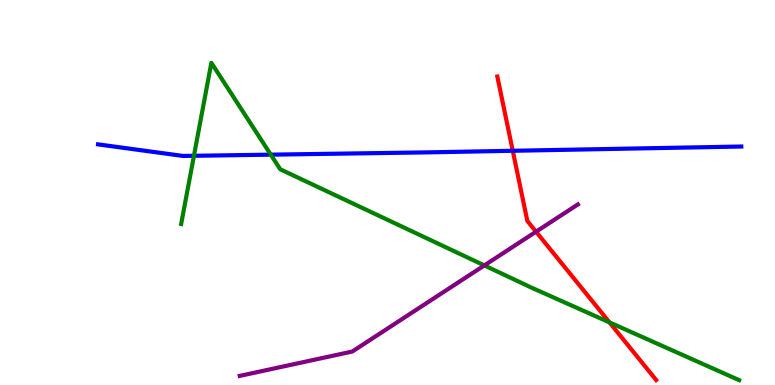[{'lines': ['blue', 'red'], 'intersections': [{'x': 6.62, 'y': 6.08}]}, {'lines': ['green', 'red'], 'intersections': [{'x': 7.86, 'y': 1.63}]}, {'lines': ['purple', 'red'], 'intersections': [{'x': 6.92, 'y': 3.98}]}, {'lines': ['blue', 'green'], 'intersections': [{'x': 2.5, 'y': 5.95}, {'x': 3.49, 'y': 5.98}]}, {'lines': ['blue', 'purple'], 'intersections': []}, {'lines': ['green', 'purple'], 'intersections': [{'x': 6.25, 'y': 3.11}]}]